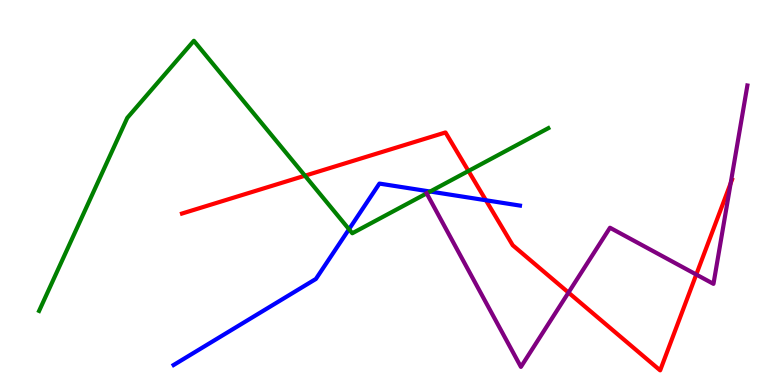[{'lines': ['blue', 'red'], 'intersections': [{'x': 6.27, 'y': 4.8}]}, {'lines': ['green', 'red'], 'intersections': [{'x': 3.93, 'y': 5.44}, {'x': 6.04, 'y': 5.56}]}, {'lines': ['purple', 'red'], 'intersections': [{'x': 7.34, 'y': 2.4}, {'x': 8.98, 'y': 2.87}, {'x': 9.43, 'y': 5.24}]}, {'lines': ['blue', 'green'], 'intersections': [{'x': 4.5, 'y': 4.05}, {'x': 5.55, 'y': 5.03}]}, {'lines': ['blue', 'purple'], 'intersections': []}, {'lines': ['green', 'purple'], 'intersections': [{'x': 5.51, 'y': 4.98}]}]